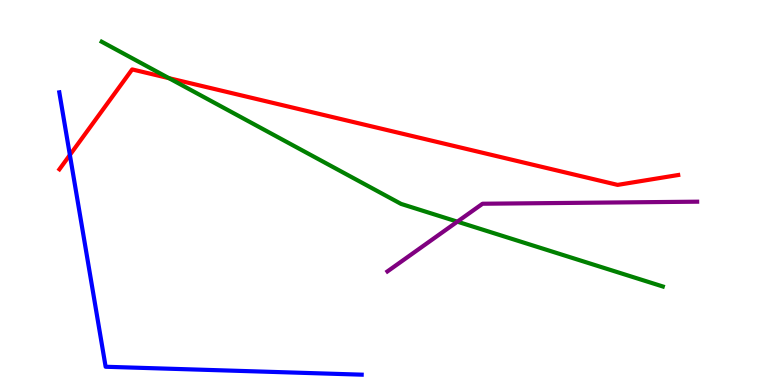[{'lines': ['blue', 'red'], 'intersections': [{'x': 0.902, 'y': 5.98}]}, {'lines': ['green', 'red'], 'intersections': [{'x': 2.18, 'y': 7.97}]}, {'lines': ['purple', 'red'], 'intersections': []}, {'lines': ['blue', 'green'], 'intersections': []}, {'lines': ['blue', 'purple'], 'intersections': []}, {'lines': ['green', 'purple'], 'intersections': [{'x': 5.9, 'y': 4.24}]}]